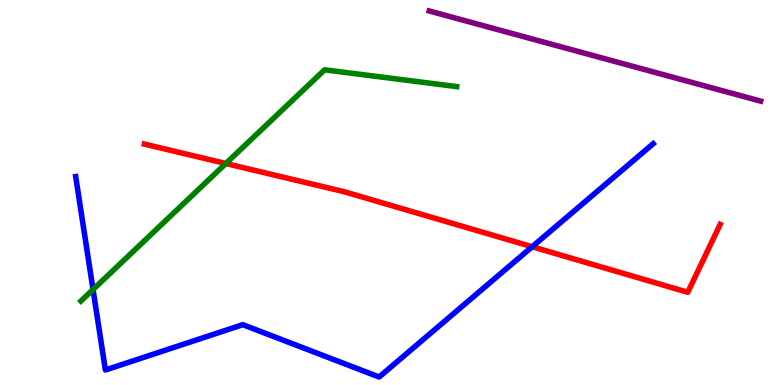[{'lines': ['blue', 'red'], 'intersections': [{'x': 6.87, 'y': 3.59}]}, {'lines': ['green', 'red'], 'intersections': [{'x': 2.91, 'y': 5.75}]}, {'lines': ['purple', 'red'], 'intersections': []}, {'lines': ['blue', 'green'], 'intersections': [{'x': 1.2, 'y': 2.48}]}, {'lines': ['blue', 'purple'], 'intersections': []}, {'lines': ['green', 'purple'], 'intersections': []}]